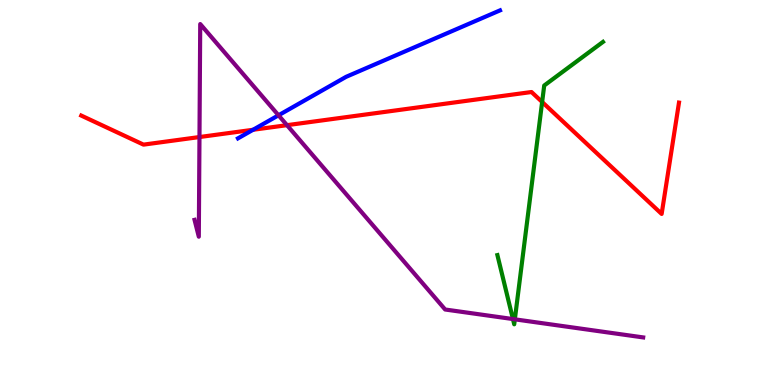[{'lines': ['blue', 'red'], 'intersections': [{'x': 3.27, 'y': 6.63}]}, {'lines': ['green', 'red'], 'intersections': [{'x': 7.0, 'y': 7.35}]}, {'lines': ['purple', 'red'], 'intersections': [{'x': 2.57, 'y': 6.44}, {'x': 3.7, 'y': 6.75}]}, {'lines': ['blue', 'green'], 'intersections': []}, {'lines': ['blue', 'purple'], 'intersections': [{'x': 3.59, 'y': 7.01}]}, {'lines': ['green', 'purple'], 'intersections': [{'x': 6.62, 'y': 1.71}, {'x': 6.64, 'y': 1.71}]}]